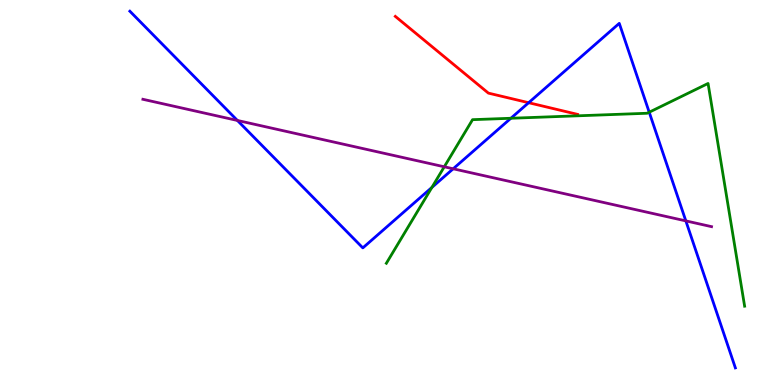[{'lines': ['blue', 'red'], 'intersections': [{'x': 6.82, 'y': 7.33}]}, {'lines': ['green', 'red'], 'intersections': []}, {'lines': ['purple', 'red'], 'intersections': []}, {'lines': ['blue', 'green'], 'intersections': [{'x': 5.57, 'y': 5.13}, {'x': 6.59, 'y': 6.93}, {'x': 8.38, 'y': 7.09}]}, {'lines': ['blue', 'purple'], 'intersections': [{'x': 3.06, 'y': 6.87}, {'x': 5.85, 'y': 5.62}, {'x': 8.85, 'y': 4.26}]}, {'lines': ['green', 'purple'], 'intersections': [{'x': 5.73, 'y': 5.67}]}]